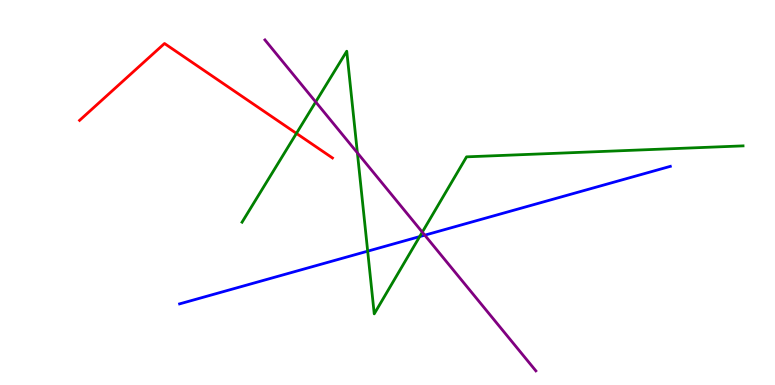[{'lines': ['blue', 'red'], 'intersections': []}, {'lines': ['green', 'red'], 'intersections': [{'x': 3.82, 'y': 6.54}]}, {'lines': ['purple', 'red'], 'intersections': []}, {'lines': ['blue', 'green'], 'intersections': [{'x': 4.74, 'y': 3.48}, {'x': 5.42, 'y': 3.85}]}, {'lines': ['blue', 'purple'], 'intersections': [{'x': 5.48, 'y': 3.89}]}, {'lines': ['green', 'purple'], 'intersections': [{'x': 4.07, 'y': 7.35}, {'x': 4.61, 'y': 6.03}, {'x': 5.45, 'y': 3.97}]}]